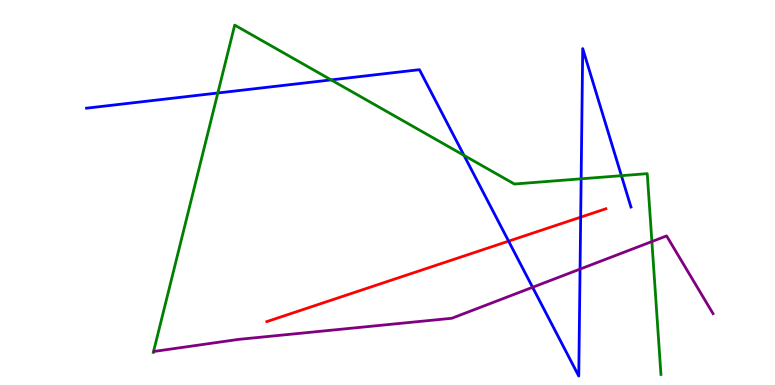[{'lines': ['blue', 'red'], 'intersections': [{'x': 6.56, 'y': 3.74}, {'x': 7.49, 'y': 4.36}]}, {'lines': ['green', 'red'], 'intersections': []}, {'lines': ['purple', 'red'], 'intersections': []}, {'lines': ['blue', 'green'], 'intersections': [{'x': 2.81, 'y': 7.58}, {'x': 4.27, 'y': 7.92}, {'x': 5.99, 'y': 5.96}, {'x': 7.5, 'y': 5.36}, {'x': 8.02, 'y': 5.44}]}, {'lines': ['blue', 'purple'], 'intersections': [{'x': 6.87, 'y': 2.54}, {'x': 7.48, 'y': 3.01}]}, {'lines': ['green', 'purple'], 'intersections': [{'x': 8.41, 'y': 3.73}]}]